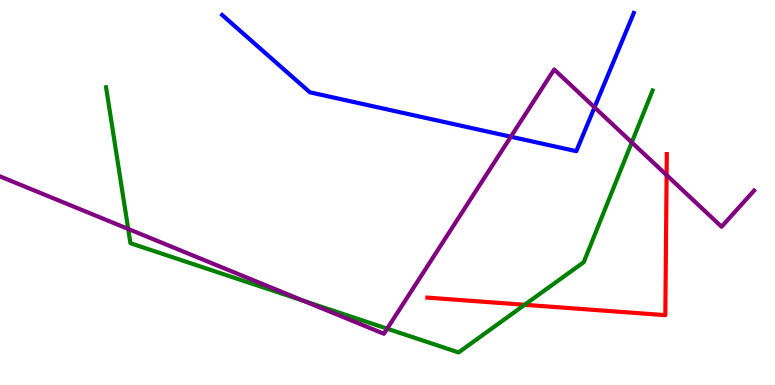[{'lines': ['blue', 'red'], 'intersections': []}, {'lines': ['green', 'red'], 'intersections': [{'x': 6.77, 'y': 2.08}]}, {'lines': ['purple', 'red'], 'intersections': [{'x': 8.6, 'y': 5.45}]}, {'lines': ['blue', 'green'], 'intersections': []}, {'lines': ['blue', 'purple'], 'intersections': [{'x': 6.59, 'y': 6.45}, {'x': 7.67, 'y': 7.21}]}, {'lines': ['green', 'purple'], 'intersections': [{'x': 1.65, 'y': 4.05}, {'x': 3.92, 'y': 2.19}, {'x': 5.0, 'y': 1.46}, {'x': 8.15, 'y': 6.3}]}]